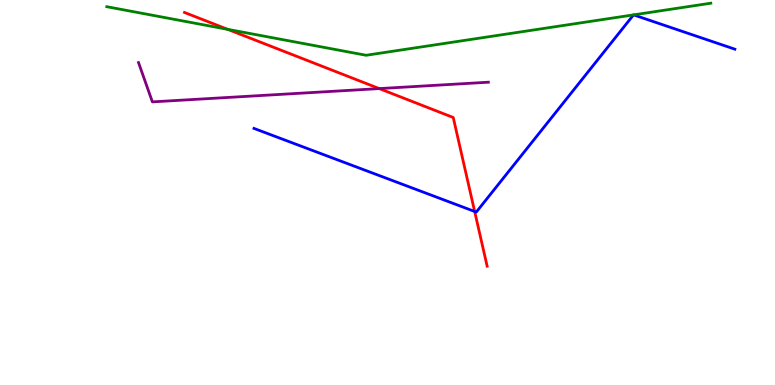[{'lines': ['blue', 'red'], 'intersections': [{'x': 6.12, 'y': 4.51}]}, {'lines': ['green', 'red'], 'intersections': [{'x': 2.94, 'y': 9.24}]}, {'lines': ['purple', 'red'], 'intersections': [{'x': 4.89, 'y': 7.7}]}, {'lines': ['blue', 'green'], 'intersections': [{'x': 8.17, 'y': 9.61}, {'x': 8.18, 'y': 9.61}]}, {'lines': ['blue', 'purple'], 'intersections': []}, {'lines': ['green', 'purple'], 'intersections': []}]